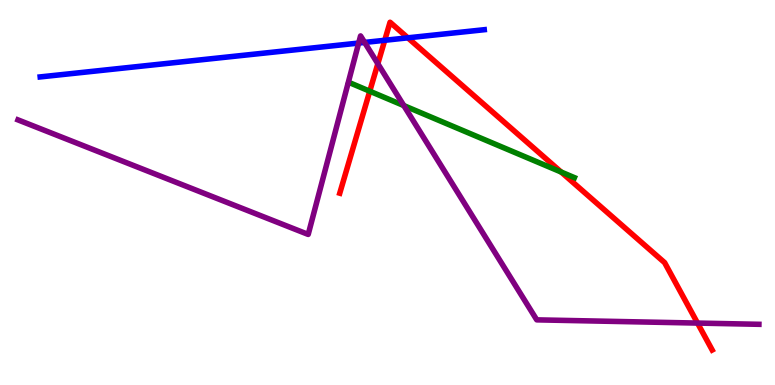[{'lines': ['blue', 'red'], 'intersections': [{'x': 4.96, 'y': 8.95}, {'x': 5.26, 'y': 9.02}]}, {'lines': ['green', 'red'], 'intersections': [{'x': 4.77, 'y': 7.63}, {'x': 7.24, 'y': 5.53}]}, {'lines': ['purple', 'red'], 'intersections': [{'x': 4.88, 'y': 8.34}, {'x': 9.0, 'y': 1.61}]}, {'lines': ['blue', 'green'], 'intersections': []}, {'lines': ['blue', 'purple'], 'intersections': [{'x': 4.63, 'y': 8.88}, {'x': 4.7, 'y': 8.9}]}, {'lines': ['green', 'purple'], 'intersections': [{'x': 5.21, 'y': 7.26}]}]